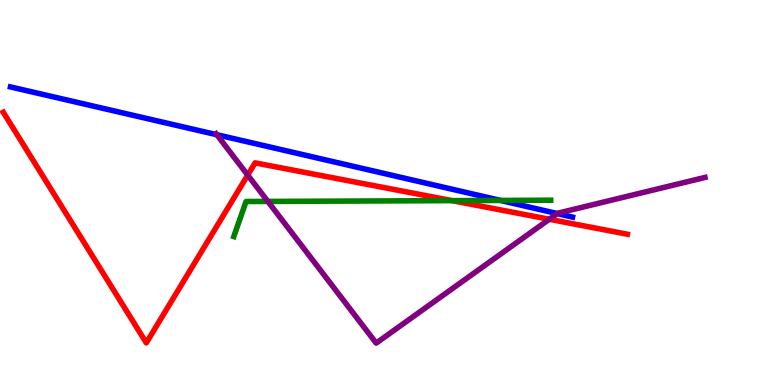[{'lines': ['blue', 'red'], 'intersections': []}, {'lines': ['green', 'red'], 'intersections': [{'x': 5.83, 'y': 4.79}]}, {'lines': ['purple', 'red'], 'intersections': [{'x': 3.2, 'y': 5.45}, {'x': 7.09, 'y': 4.3}]}, {'lines': ['blue', 'green'], 'intersections': [{'x': 6.46, 'y': 4.79}]}, {'lines': ['blue', 'purple'], 'intersections': [{'x': 2.8, 'y': 6.5}, {'x': 7.19, 'y': 4.45}]}, {'lines': ['green', 'purple'], 'intersections': [{'x': 3.46, 'y': 4.77}]}]